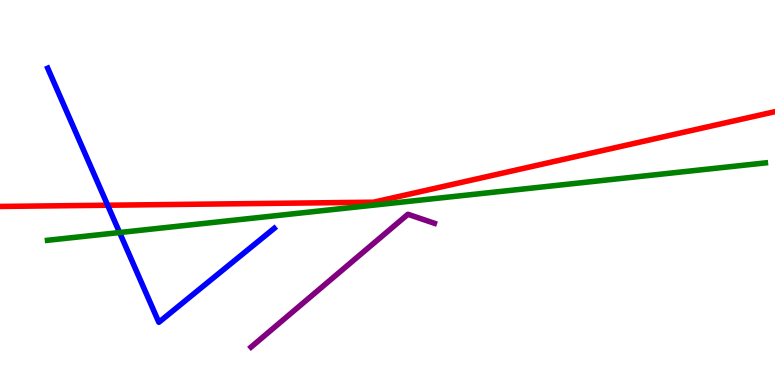[{'lines': ['blue', 'red'], 'intersections': [{'x': 1.39, 'y': 4.67}]}, {'lines': ['green', 'red'], 'intersections': []}, {'lines': ['purple', 'red'], 'intersections': []}, {'lines': ['blue', 'green'], 'intersections': [{'x': 1.54, 'y': 3.96}]}, {'lines': ['blue', 'purple'], 'intersections': []}, {'lines': ['green', 'purple'], 'intersections': []}]